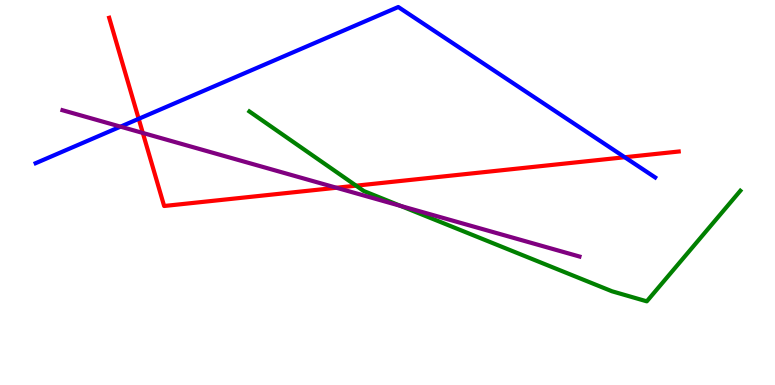[{'lines': ['blue', 'red'], 'intersections': [{'x': 1.79, 'y': 6.91}, {'x': 8.06, 'y': 5.92}]}, {'lines': ['green', 'red'], 'intersections': [{'x': 4.59, 'y': 5.18}]}, {'lines': ['purple', 'red'], 'intersections': [{'x': 1.84, 'y': 6.55}, {'x': 4.34, 'y': 5.12}]}, {'lines': ['blue', 'green'], 'intersections': []}, {'lines': ['blue', 'purple'], 'intersections': [{'x': 1.56, 'y': 6.71}]}, {'lines': ['green', 'purple'], 'intersections': [{'x': 5.17, 'y': 4.65}]}]